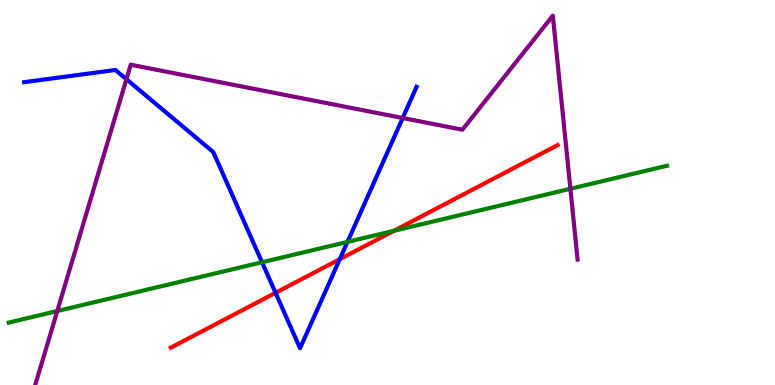[{'lines': ['blue', 'red'], 'intersections': [{'x': 3.56, 'y': 2.39}, {'x': 4.38, 'y': 3.27}]}, {'lines': ['green', 'red'], 'intersections': [{'x': 5.08, 'y': 4.0}]}, {'lines': ['purple', 'red'], 'intersections': []}, {'lines': ['blue', 'green'], 'intersections': [{'x': 3.38, 'y': 3.19}, {'x': 4.48, 'y': 3.72}]}, {'lines': ['blue', 'purple'], 'intersections': [{'x': 1.63, 'y': 7.94}, {'x': 5.2, 'y': 6.93}]}, {'lines': ['green', 'purple'], 'intersections': [{'x': 0.739, 'y': 1.92}, {'x': 7.36, 'y': 5.1}]}]